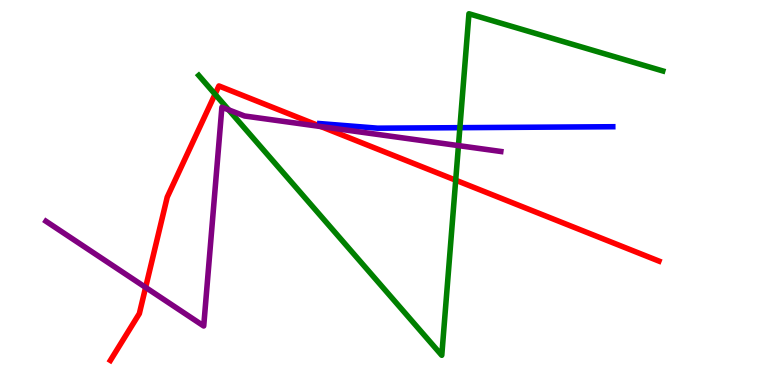[{'lines': ['blue', 'red'], 'intersections': []}, {'lines': ['green', 'red'], 'intersections': [{'x': 2.77, 'y': 7.55}, {'x': 5.88, 'y': 5.32}]}, {'lines': ['purple', 'red'], 'intersections': [{'x': 1.88, 'y': 2.53}, {'x': 4.14, 'y': 6.71}]}, {'lines': ['blue', 'green'], 'intersections': [{'x': 5.93, 'y': 6.68}]}, {'lines': ['blue', 'purple'], 'intersections': []}, {'lines': ['green', 'purple'], 'intersections': [{'x': 2.95, 'y': 7.15}, {'x': 5.92, 'y': 6.22}]}]